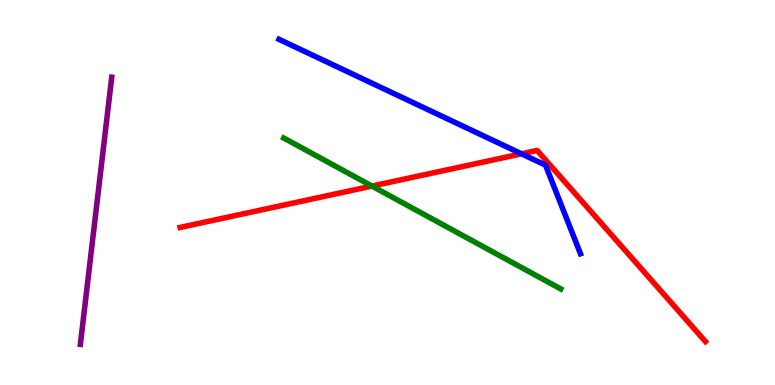[{'lines': ['blue', 'red'], 'intersections': [{'x': 6.73, 'y': 6.0}]}, {'lines': ['green', 'red'], 'intersections': [{'x': 4.8, 'y': 5.17}]}, {'lines': ['purple', 'red'], 'intersections': []}, {'lines': ['blue', 'green'], 'intersections': []}, {'lines': ['blue', 'purple'], 'intersections': []}, {'lines': ['green', 'purple'], 'intersections': []}]